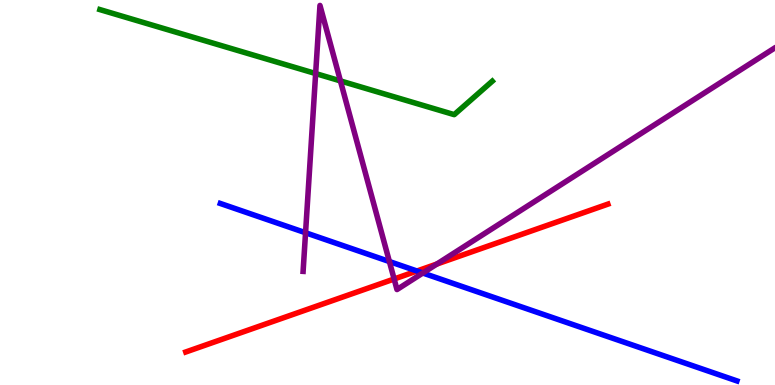[{'lines': ['blue', 'red'], 'intersections': [{'x': 5.38, 'y': 2.96}]}, {'lines': ['green', 'red'], 'intersections': []}, {'lines': ['purple', 'red'], 'intersections': [{'x': 5.09, 'y': 2.75}, {'x': 5.64, 'y': 3.14}]}, {'lines': ['blue', 'green'], 'intersections': []}, {'lines': ['blue', 'purple'], 'intersections': [{'x': 3.94, 'y': 3.95}, {'x': 5.02, 'y': 3.21}, {'x': 5.46, 'y': 2.91}]}, {'lines': ['green', 'purple'], 'intersections': [{'x': 4.07, 'y': 8.09}, {'x': 4.39, 'y': 7.9}]}]